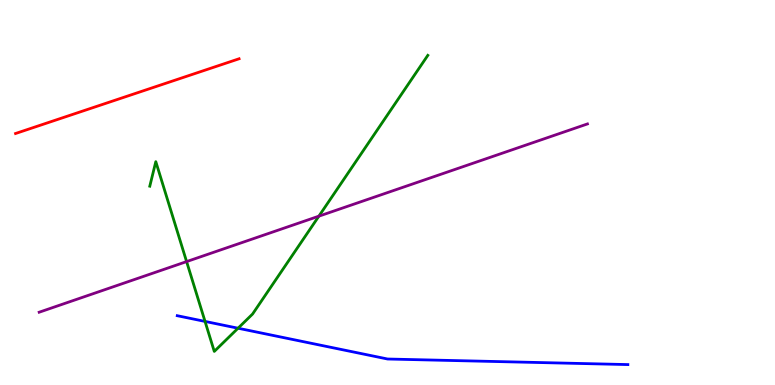[{'lines': ['blue', 'red'], 'intersections': []}, {'lines': ['green', 'red'], 'intersections': []}, {'lines': ['purple', 'red'], 'intersections': []}, {'lines': ['blue', 'green'], 'intersections': [{'x': 2.65, 'y': 1.65}, {'x': 3.07, 'y': 1.47}]}, {'lines': ['blue', 'purple'], 'intersections': []}, {'lines': ['green', 'purple'], 'intersections': [{'x': 2.41, 'y': 3.21}, {'x': 4.11, 'y': 4.39}]}]